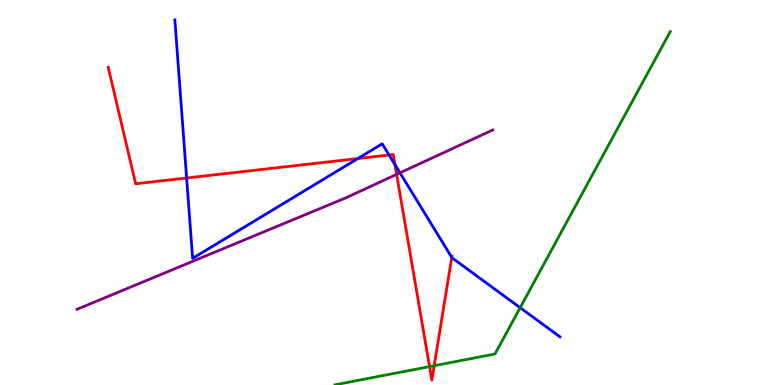[{'lines': ['blue', 'red'], 'intersections': [{'x': 2.41, 'y': 5.38}, {'x': 4.62, 'y': 5.88}, {'x': 5.02, 'y': 5.97}, {'x': 5.1, 'y': 5.72}, {'x': 5.83, 'y': 3.31}]}, {'lines': ['green', 'red'], 'intersections': [{'x': 5.54, 'y': 0.478}, {'x': 5.6, 'y': 0.501}]}, {'lines': ['purple', 'red'], 'intersections': [{'x': 5.12, 'y': 5.47}]}, {'lines': ['blue', 'green'], 'intersections': [{'x': 6.71, 'y': 2.01}]}, {'lines': ['blue', 'purple'], 'intersections': [{'x': 5.16, 'y': 5.51}]}, {'lines': ['green', 'purple'], 'intersections': []}]